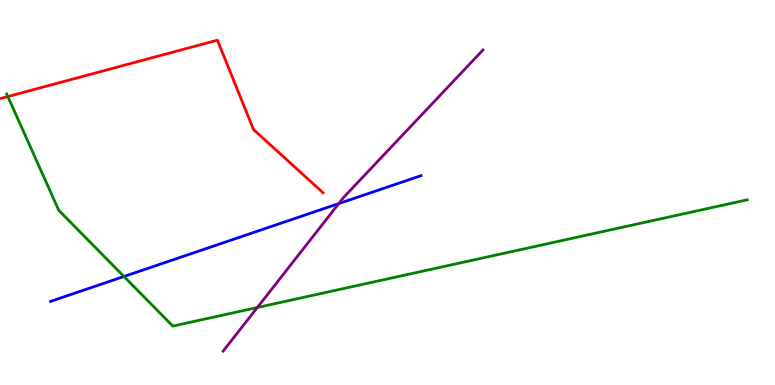[{'lines': ['blue', 'red'], 'intersections': []}, {'lines': ['green', 'red'], 'intersections': [{'x': 0.101, 'y': 7.49}]}, {'lines': ['purple', 'red'], 'intersections': []}, {'lines': ['blue', 'green'], 'intersections': [{'x': 1.6, 'y': 2.82}]}, {'lines': ['blue', 'purple'], 'intersections': [{'x': 4.37, 'y': 4.71}]}, {'lines': ['green', 'purple'], 'intersections': [{'x': 3.32, 'y': 2.01}]}]